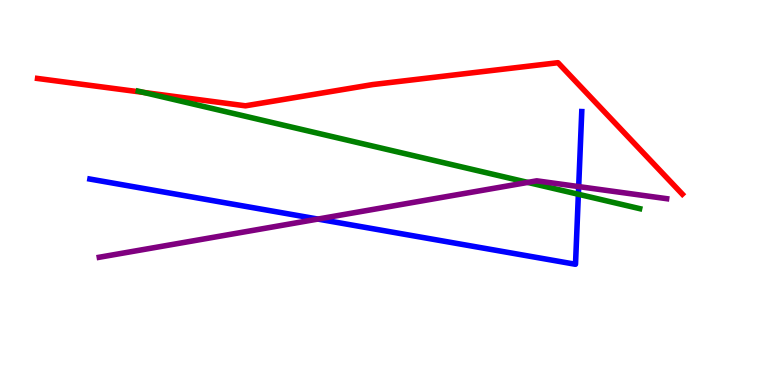[{'lines': ['blue', 'red'], 'intersections': []}, {'lines': ['green', 'red'], 'intersections': [{'x': 1.85, 'y': 7.6}]}, {'lines': ['purple', 'red'], 'intersections': []}, {'lines': ['blue', 'green'], 'intersections': [{'x': 7.46, 'y': 4.95}]}, {'lines': ['blue', 'purple'], 'intersections': [{'x': 4.1, 'y': 4.31}, {'x': 7.47, 'y': 5.15}]}, {'lines': ['green', 'purple'], 'intersections': [{'x': 6.81, 'y': 5.26}]}]